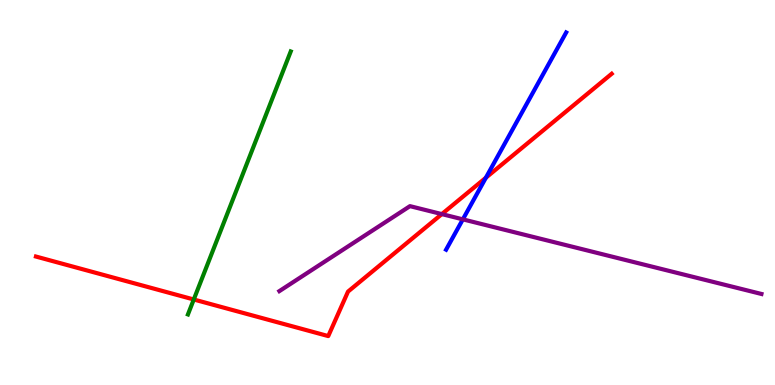[{'lines': ['blue', 'red'], 'intersections': [{'x': 6.27, 'y': 5.38}]}, {'lines': ['green', 'red'], 'intersections': [{'x': 2.5, 'y': 2.22}]}, {'lines': ['purple', 'red'], 'intersections': [{'x': 5.7, 'y': 4.44}]}, {'lines': ['blue', 'green'], 'intersections': []}, {'lines': ['blue', 'purple'], 'intersections': [{'x': 5.97, 'y': 4.3}]}, {'lines': ['green', 'purple'], 'intersections': []}]